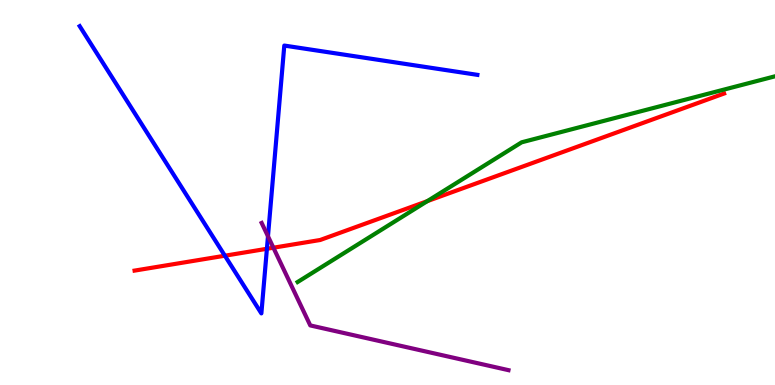[{'lines': ['blue', 'red'], 'intersections': [{'x': 2.9, 'y': 3.36}, {'x': 3.44, 'y': 3.54}]}, {'lines': ['green', 'red'], 'intersections': [{'x': 5.51, 'y': 4.78}]}, {'lines': ['purple', 'red'], 'intersections': [{'x': 3.53, 'y': 3.57}]}, {'lines': ['blue', 'green'], 'intersections': []}, {'lines': ['blue', 'purple'], 'intersections': [{'x': 3.46, 'y': 3.86}]}, {'lines': ['green', 'purple'], 'intersections': []}]